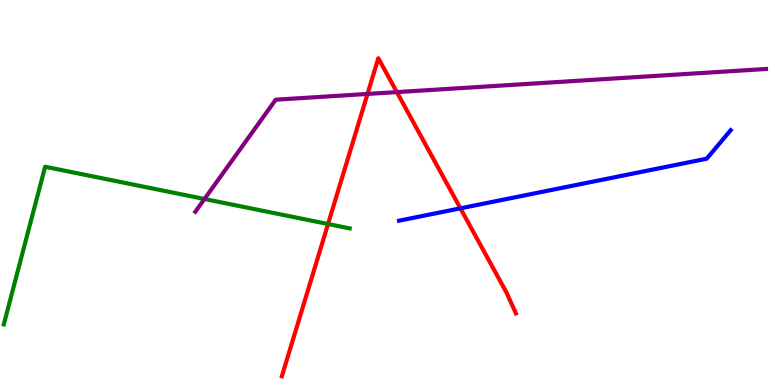[{'lines': ['blue', 'red'], 'intersections': [{'x': 5.94, 'y': 4.59}]}, {'lines': ['green', 'red'], 'intersections': [{'x': 4.23, 'y': 4.18}]}, {'lines': ['purple', 'red'], 'intersections': [{'x': 4.74, 'y': 7.56}, {'x': 5.12, 'y': 7.61}]}, {'lines': ['blue', 'green'], 'intersections': []}, {'lines': ['blue', 'purple'], 'intersections': []}, {'lines': ['green', 'purple'], 'intersections': [{'x': 2.64, 'y': 4.83}]}]